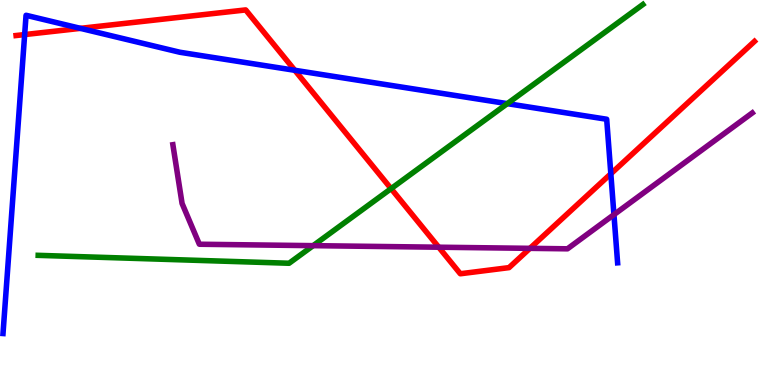[{'lines': ['blue', 'red'], 'intersections': [{'x': 0.318, 'y': 9.1}, {'x': 1.04, 'y': 9.26}, {'x': 3.8, 'y': 8.17}, {'x': 7.88, 'y': 5.49}]}, {'lines': ['green', 'red'], 'intersections': [{'x': 5.05, 'y': 5.1}]}, {'lines': ['purple', 'red'], 'intersections': [{'x': 5.66, 'y': 3.58}, {'x': 6.84, 'y': 3.55}]}, {'lines': ['blue', 'green'], 'intersections': [{'x': 6.55, 'y': 7.31}]}, {'lines': ['blue', 'purple'], 'intersections': [{'x': 7.92, 'y': 4.42}]}, {'lines': ['green', 'purple'], 'intersections': [{'x': 4.04, 'y': 3.62}]}]